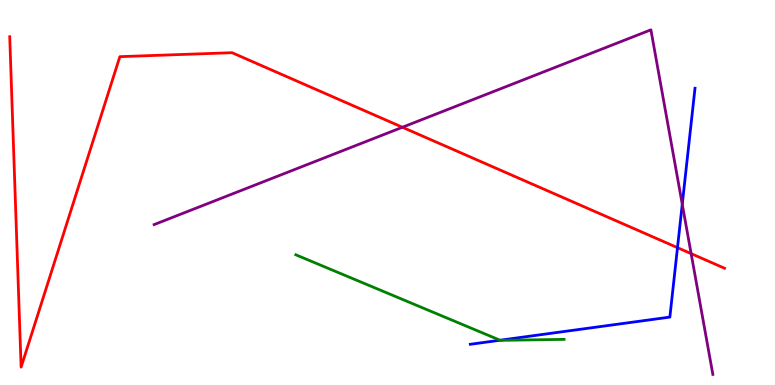[{'lines': ['blue', 'red'], 'intersections': [{'x': 8.74, 'y': 3.57}]}, {'lines': ['green', 'red'], 'intersections': []}, {'lines': ['purple', 'red'], 'intersections': [{'x': 5.19, 'y': 6.69}, {'x': 8.92, 'y': 3.41}]}, {'lines': ['blue', 'green'], 'intersections': [{'x': 6.45, 'y': 1.16}]}, {'lines': ['blue', 'purple'], 'intersections': [{'x': 8.8, 'y': 4.69}]}, {'lines': ['green', 'purple'], 'intersections': []}]